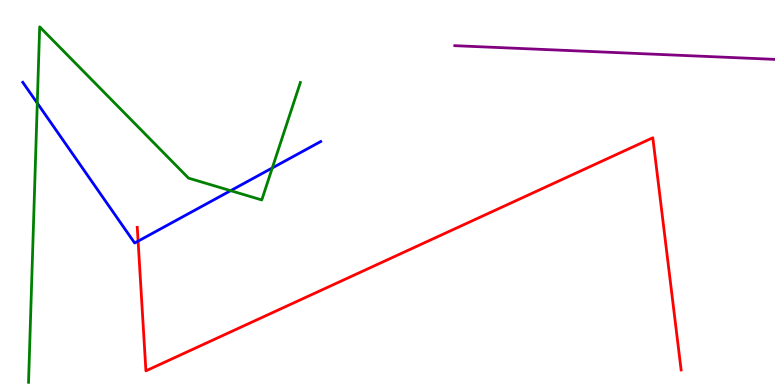[{'lines': ['blue', 'red'], 'intersections': [{'x': 1.78, 'y': 3.74}]}, {'lines': ['green', 'red'], 'intersections': []}, {'lines': ['purple', 'red'], 'intersections': []}, {'lines': ['blue', 'green'], 'intersections': [{'x': 0.481, 'y': 7.32}, {'x': 2.98, 'y': 5.05}, {'x': 3.51, 'y': 5.64}]}, {'lines': ['blue', 'purple'], 'intersections': []}, {'lines': ['green', 'purple'], 'intersections': []}]